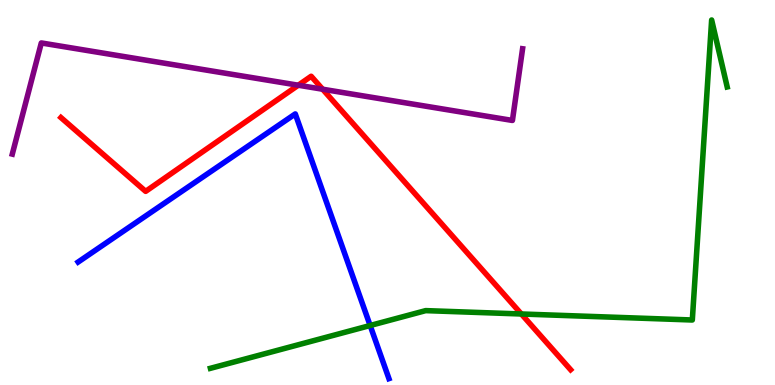[{'lines': ['blue', 'red'], 'intersections': []}, {'lines': ['green', 'red'], 'intersections': [{'x': 6.73, 'y': 1.84}]}, {'lines': ['purple', 'red'], 'intersections': [{'x': 3.85, 'y': 7.79}, {'x': 4.16, 'y': 7.68}]}, {'lines': ['blue', 'green'], 'intersections': [{'x': 4.78, 'y': 1.55}]}, {'lines': ['blue', 'purple'], 'intersections': []}, {'lines': ['green', 'purple'], 'intersections': []}]